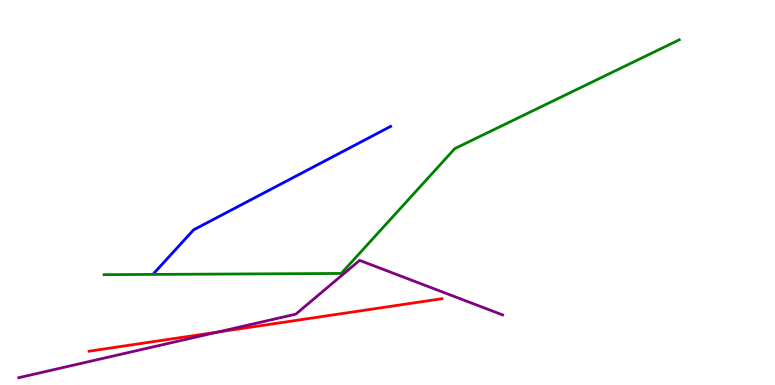[{'lines': ['blue', 'red'], 'intersections': []}, {'lines': ['green', 'red'], 'intersections': []}, {'lines': ['purple', 'red'], 'intersections': [{'x': 2.81, 'y': 1.37}]}, {'lines': ['blue', 'green'], 'intersections': []}, {'lines': ['blue', 'purple'], 'intersections': []}, {'lines': ['green', 'purple'], 'intersections': []}]